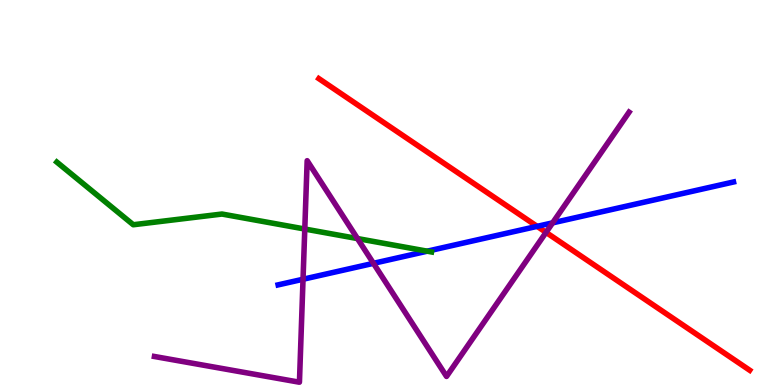[{'lines': ['blue', 'red'], 'intersections': [{'x': 6.93, 'y': 4.12}]}, {'lines': ['green', 'red'], 'intersections': []}, {'lines': ['purple', 'red'], 'intersections': [{'x': 7.05, 'y': 3.96}]}, {'lines': ['blue', 'green'], 'intersections': [{'x': 5.51, 'y': 3.48}]}, {'lines': ['blue', 'purple'], 'intersections': [{'x': 3.91, 'y': 2.75}, {'x': 4.82, 'y': 3.16}, {'x': 7.13, 'y': 4.21}]}, {'lines': ['green', 'purple'], 'intersections': [{'x': 3.93, 'y': 4.05}, {'x': 4.61, 'y': 3.8}]}]